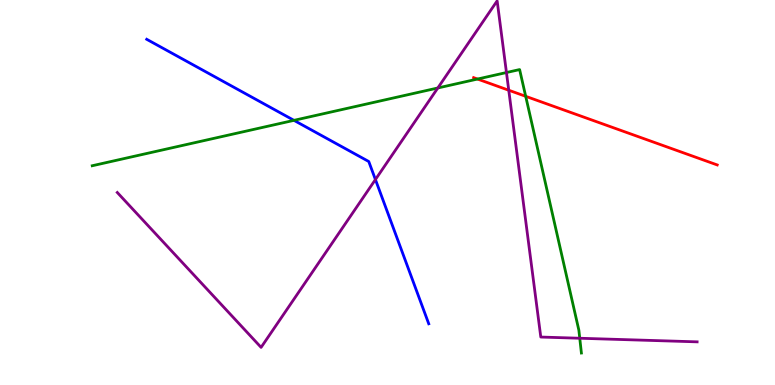[{'lines': ['blue', 'red'], 'intersections': []}, {'lines': ['green', 'red'], 'intersections': [{'x': 6.16, 'y': 7.95}, {'x': 6.78, 'y': 7.5}]}, {'lines': ['purple', 'red'], 'intersections': [{'x': 6.56, 'y': 7.66}]}, {'lines': ['blue', 'green'], 'intersections': [{'x': 3.79, 'y': 6.87}]}, {'lines': ['blue', 'purple'], 'intersections': [{'x': 4.84, 'y': 5.34}]}, {'lines': ['green', 'purple'], 'intersections': [{'x': 5.65, 'y': 7.71}, {'x': 6.53, 'y': 8.12}, {'x': 7.48, 'y': 1.21}]}]